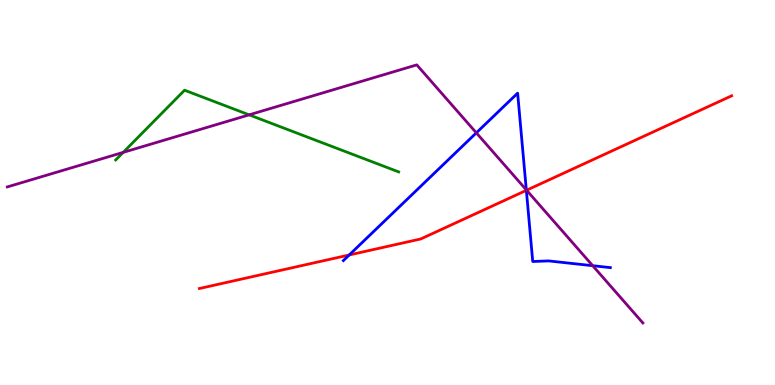[{'lines': ['blue', 'red'], 'intersections': [{'x': 4.51, 'y': 3.38}, {'x': 6.79, 'y': 5.06}]}, {'lines': ['green', 'red'], 'intersections': []}, {'lines': ['purple', 'red'], 'intersections': [{'x': 6.79, 'y': 5.06}]}, {'lines': ['blue', 'green'], 'intersections': []}, {'lines': ['blue', 'purple'], 'intersections': [{'x': 6.15, 'y': 6.55}, {'x': 6.79, 'y': 5.07}, {'x': 7.65, 'y': 3.1}]}, {'lines': ['green', 'purple'], 'intersections': [{'x': 1.59, 'y': 6.04}, {'x': 3.21, 'y': 7.02}]}]